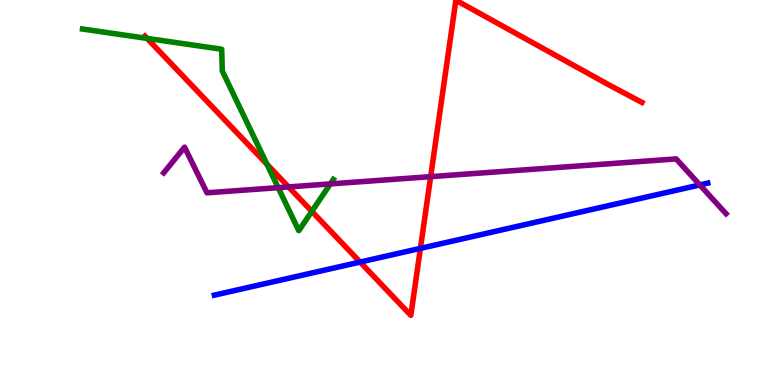[{'lines': ['blue', 'red'], 'intersections': [{'x': 4.65, 'y': 3.19}, {'x': 5.42, 'y': 3.55}]}, {'lines': ['green', 'red'], 'intersections': [{'x': 1.9, 'y': 9.0}, {'x': 3.45, 'y': 5.73}, {'x': 4.02, 'y': 4.51}]}, {'lines': ['purple', 'red'], 'intersections': [{'x': 3.72, 'y': 5.14}, {'x': 5.56, 'y': 5.41}]}, {'lines': ['blue', 'green'], 'intersections': []}, {'lines': ['blue', 'purple'], 'intersections': [{'x': 9.03, 'y': 5.2}]}, {'lines': ['green', 'purple'], 'intersections': [{'x': 3.59, 'y': 5.13}, {'x': 4.26, 'y': 5.22}]}]